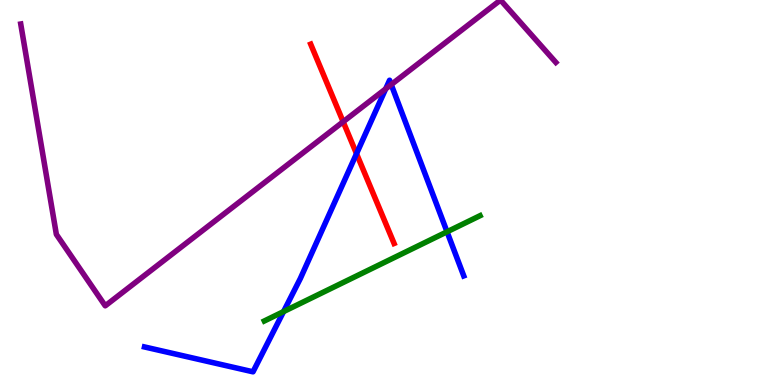[{'lines': ['blue', 'red'], 'intersections': [{'x': 4.6, 'y': 6.01}]}, {'lines': ['green', 'red'], 'intersections': []}, {'lines': ['purple', 'red'], 'intersections': [{'x': 4.43, 'y': 6.84}]}, {'lines': ['blue', 'green'], 'intersections': [{'x': 3.66, 'y': 1.91}, {'x': 5.77, 'y': 3.98}]}, {'lines': ['blue', 'purple'], 'intersections': [{'x': 4.98, 'y': 7.69}, {'x': 5.05, 'y': 7.8}]}, {'lines': ['green', 'purple'], 'intersections': []}]